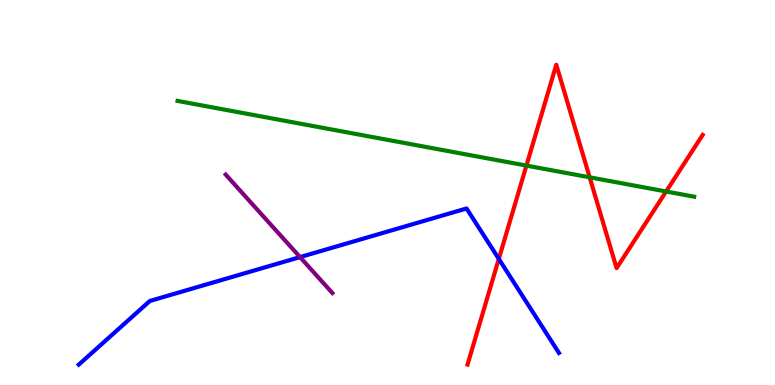[{'lines': ['blue', 'red'], 'intersections': [{'x': 6.44, 'y': 3.28}]}, {'lines': ['green', 'red'], 'intersections': [{'x': 6.79, 'y': 5.7}, {'x': 7.61, 'y': 5.39}, {'x': 8.6, 'y': 5.03}]}, {'lines': ['purple', 'red'], 'intersections': []}, {'lines': ['blue', 'green'], 'intersections': []}, {'lines': ['blue', 'purple'], 'intersections': [{'x': 3.87, 'y': 3.32}]}, {'lines': ['green', 'purple'], 'intersections': []}]